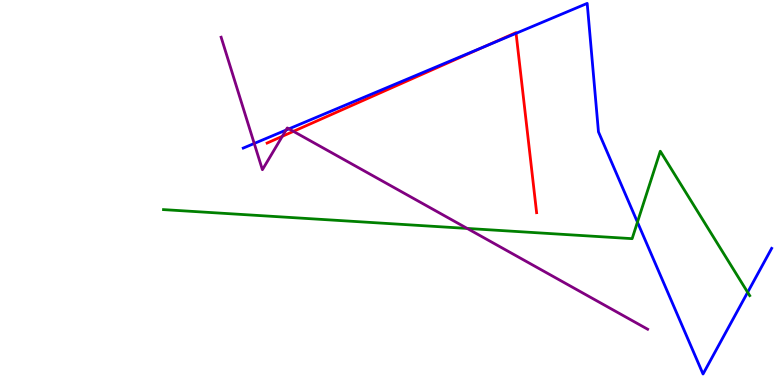[{'lines': ['blue', 'red'], 'intersections': [{'x': 6.26, 'y': 8.8}, {'x': 6.66, 'y': 9.13}]}, {'lines': ['green', 'red'], 'intersections': []}, {'lines': ['purple', 'red'], 'intersections': [{'x': 3.64, 'y': 6.46}, {'x': 3.79, 'y': 6.59}]}, {'lines': ['blue', 'green'], 'intersections': [{'x': 8.23, 'y': 4.23}, {'x': 9.65, 'y': 2.41}]}, {'lines': ['blue', 'purple'], 'intersections': [{'x': 3.28, 'y': 6.27}, {'x': 3.69, 'y': 6.62}, {'x': 3.73, 'y': 6.65}]}, {'lines': ['green', 'purple'], 'intersections': [{'x': 6.03, 'y': 4.07}]}]